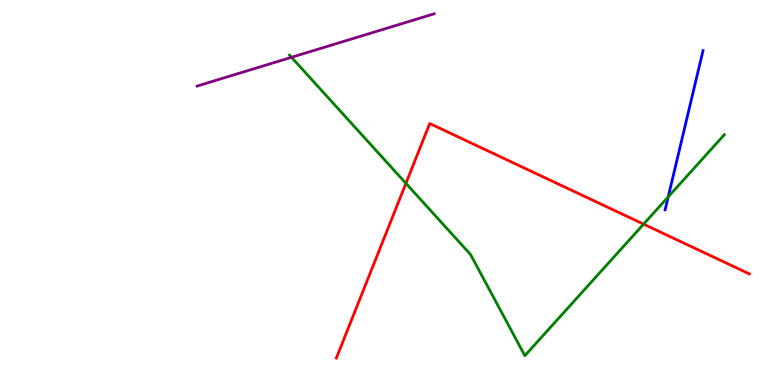[{'lines': ['blue', 'red'], 'intersections': []}, {'lines': ['green', 'red'], 'intersections': [{'x': 5.24, 'y': 5.24}, {'x': 8.3, 'y': 4.18}]}, {'lines': ['purple', 'red'], 'intersections': []}, {'lines': ['blue', 'green'], 'intersections': [{'x': 8.62, 'y': 4.89}]}, {'lines': ['blue', 'purple'], 'intersections': []}, {'lines': ['green', 'purple'], 'intersections': [{'x': 3.76, 'y': 8.51}]}]